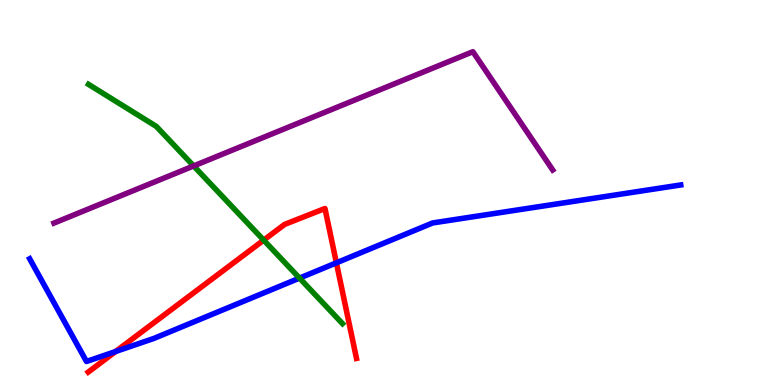[{'lines': ['blue', 'red'], 'intersections': [{'x': 1.49, 'y': 0.87}, {'x': 4.34, 'y': 3.17}]}, {'lines': ['green', 'red'], 'intersections': [{'x': 3.4, 'y': 3.76}]}, {'lines': ['purple', 'red'], 'intersections': []}, {'lines': ['blue', 'green'], 'intersections': [{'x': 3.86, 'y': 2.78}]}, {'lines': ['blue', 'purple'], 'intersections': []}, {'lines': ['green', 'purple'], 'intersections': [{'x': 2.5, 'y': 5.69}]}]